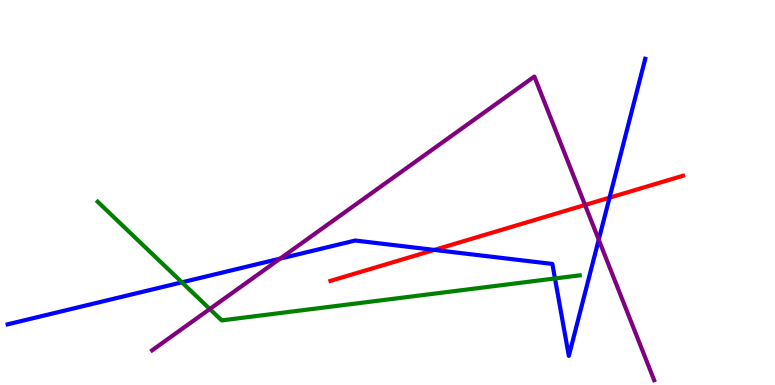[{'lines': ['blue', 'red'], 'intersections': [{'x': 5.6, 'y': 3.51}, {'x': 7.86, 'y': 4.87}]}, {'lines': ['green', 'red'], 'intersections': []}, {'lines': ['purple', 'red'], 'intersections': [{'x': 7.55, 'y': 4.68}]}, {'lines': ['blue', 'green'], 'intersections': [{'x': 2.35, 'y': 2.67}, {'x': 7.16, 'y': 2.77}]}, {'lines': ['blue', 'purple'], 'intersections': [{'x': 3.61, 'y': 3.28}, {'x': 7.73, 'y': 3.77}]}, {'lines': ['green', 'purple'], 'intersections': [{'x': 2.71, 'y': 1.97}]}]